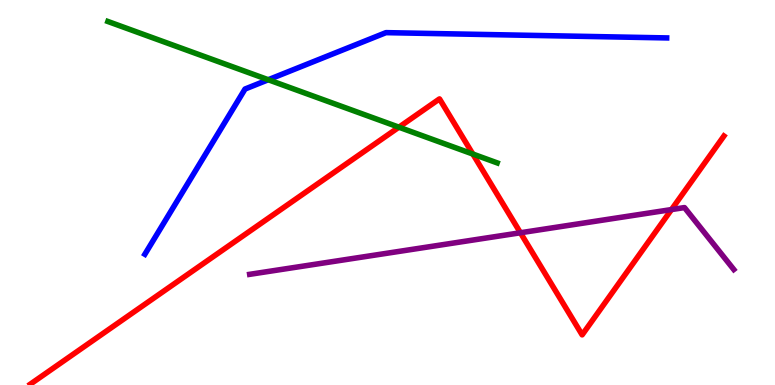[{'lines': ['blue', 'red'], 'intersections': []}, {'lines': ['green', 'red'], 'intersections': [{'x': 5.15, 'y': 6.7}, {'x': 6.1, 'y': 6.0}]}, {'lines': ['purple', 'red'], 'intersections': [{'x': 6.72, 'y': 3.95}, {'x': 8.66, 'y': 4.56}]}, {'lines': ['blue', 'green'], 'intersections': [{'x': 3.46, 'y': 7.93}]}, {'lines': ['blue', 'purple'], 'intersections': []}, {'lines': ['green', 'purple'], 'intersections': []}]